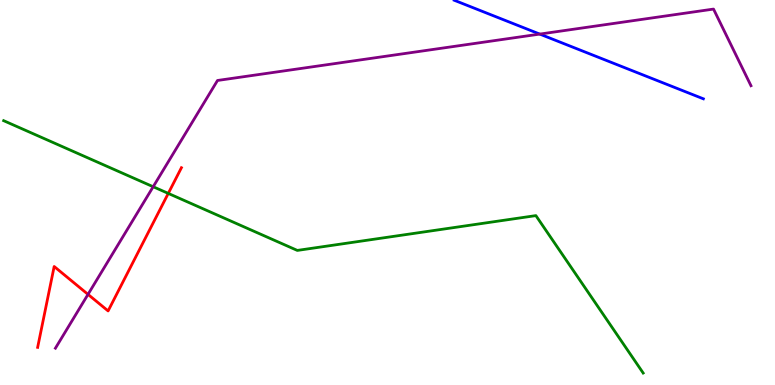[{'lines': ['blue', 'red'], 'intersections': []}, {'lines': ['green', 'red'], 'intersections': [{'x': 2.17, 'y': 4.98}]}, {'lines': ['purple', 'red'], 'intersections': [{'x': 1.14, 'y': 2.35}]}, {'lines': ['blue', 'green'], 'intersections': []}, {'lines': ['blue', 'purple'], 'intersections': [{'x': 6.96, 'y': 9.11}]}, {'lines': ['green', 'purple'], 'intersections': [{'x': 1.98, 'y': 5.15}]}]